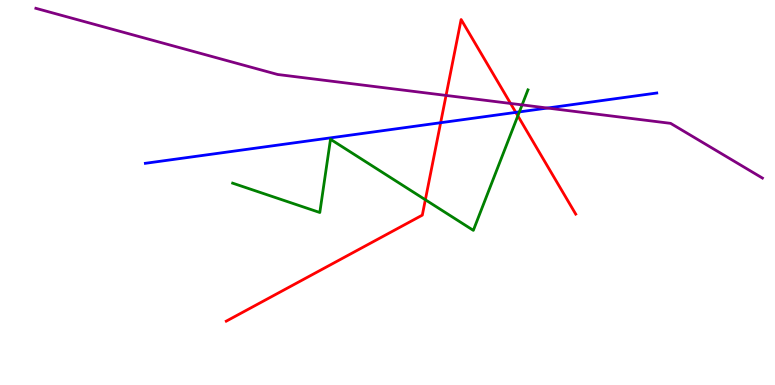[{'lines': ['blue', 'red'], 'intersections': [{'x': 5.69, 'y': 6.81}, {'x': 6.66, 'y': 7.08}]}, {'lines': ['green', 'red'], 'intersections': [{'x': 5.49, 'y': 4.81}, {'x': 6.68, 'y': 6.99}]}, {'lines': ['purple', 'red'], 'intersections': [{'x': 5.76, 'y': 7.52}, {'x': 6.59, 'y': 7.31}]}, {'lines': ['blue', 'green'], 'intersections': [{'x': 6.7, 'y': 7.09}]}, {'lines': ['blue', 'purple'], 'intersections': [{'x': 7.06, 'y': 7.19}]}, {'lines': ['green', 'purple'], 'intersections': [{'x': 6.74, 'y': 7.28}]}]